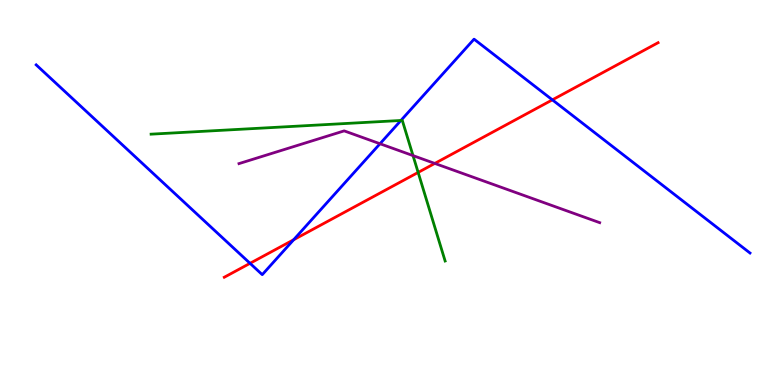[{'lines': ['blue', 'red'], 'intersections': [{'x': 3.23, 'y': 3.16}, {'x': 3.79, 'y': 3.77}, {'x': 7.13, 'y': 7.41}]}, {'lines': ['green', 'red'], 'intersections': [{'x': 5.4, 'y': 5.52}]}, {'lines': ['purple', 'red'], 'intersections': [{'x': 5.61, 'y': 5.76}]}, {'lines': ['blue', 'green'], 'intersections': [{'x': 5.17, 'y': 6.87}]}, {'lines': ['blue', 'purple'], 'intersections': [{'x': 4.9, 'y': 6.27}]}, {'lines': ['green', 'purple'], 'intersections': [{'x': 5.33, 'y': 5.96}]}]